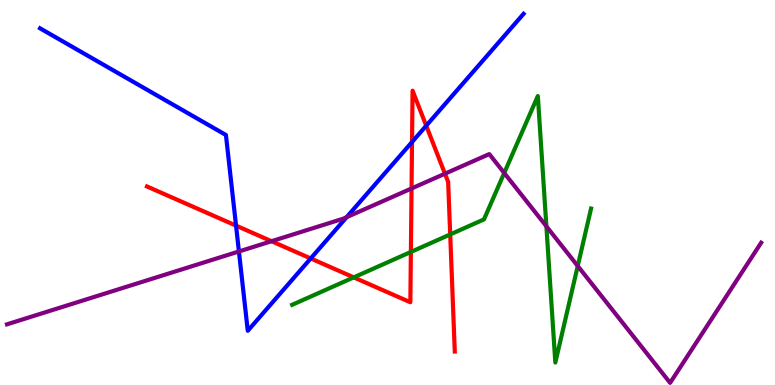[{'lines': ['blue', 'red'], 'intersections': [{'x': 3.05, 'y': 4.14}, {'x': 4.01, 'y': 3.29}, {'x': 5.32, 'y': 6.31}, {'x': 5.5, 'y': 6.73}]}, {'lines': ['green', 'red'], 'intersections': [{'x': 4.56, 'y': 2.8}, {'x': 5.3, 'y': 3.46}, {'x': 5.81, 'y': 3.91}]}, {'lines': ['purple', 'red'], 'intersections': [{'x': 3.5, 'y': 3.73}, {'x': 5.31, 'y': 5.1}, {'x': 5.74, 'y': 5.49}]}, {'lines': ['blue', 'green'], 'intersections': []}, {'lines': ['blue', 'purple'], 'intersections': [{'x': 3.08, 'y': 3.47}, {'x': 4.47, 'y': 4.36}]}, {'lines': ['green', 'purple'], 'intersections': [{'x': 6.51, 'y': 5.51}, {'x': 7.05, 'y': 4.12}, {'x': 7.45, 'y': 3.09}]}]